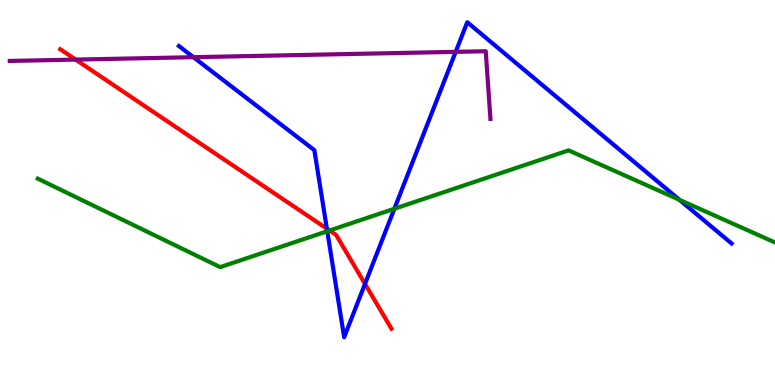[{'lines': ['blue', 'red'], 'intersections': [{'x': 4.22, 'y': 4.06}, {'x': 4.71, 'y': 2.63}]}, {'lines': ['green', 'red'], 'intersections': [{'x': 4.25, 'y': 4.01}]}, {'lines': ['purple', 'red'], 'intersections': [{'x': 0.976, 'y': 8.45}]}, {'lines': ['blue', 'green'], 'intersections': [{'x': 4.22, 'y': 3.99}, {'x': 5.09, 'y': 4.58}, {'x': 8.77, 'y': 4.81}]}, {'lines': ['blue', 'purple'], 'intersections': [{'x': 2.5, 'y': 8.51}, {'x': 5.88, 'y': 8.65}]}, {'lines': ['green', 'purple'], 'intersections': []}]